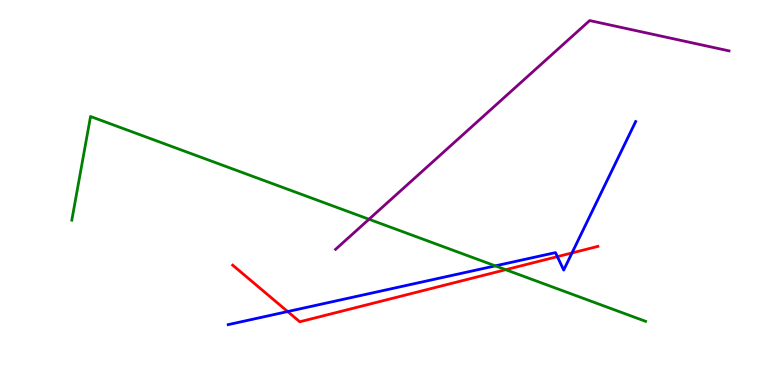[{'lines': ['blue', 'red'], 'intersections': [{'x': 3.71, 'y': 1.91}, {'x': 7.19, 'y': 3.33}, {'x': 7.38, 'y': 3.43}]}, {'lines': ['green', 'red'], 'intersections': [{'x': 6.53, 'y': 2.99}]}, {'lines': ['purple', 'red'], 'intersections': []}, {'lines': ['blue', 'green'], 'intersections': [{'x': 6.39, 'y': 3.09}]}, {'lines': ['blue', 'purple'], 'intersections': []}, {'lines': ['green', 'purple'], 'intersections': [{'x': 4.76, 'y': 4.31}]}]